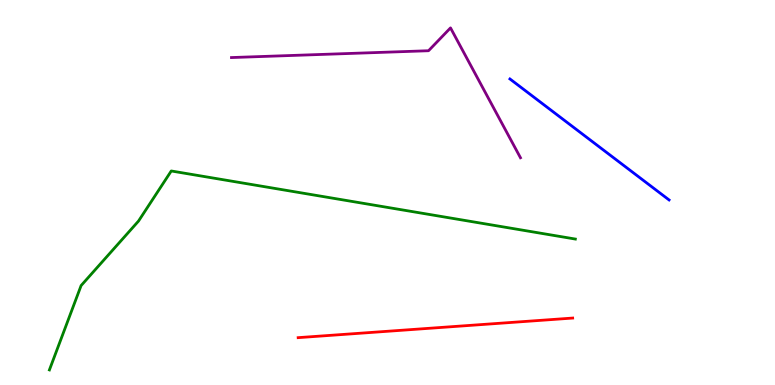[{'lines': ['blue', 'red'], 'intersections': []}, {'lines': ['green', 'red'], 'intersections': []}, {'lines': ['purple', 'red'], 'intersections': []}, {'lines': ['blue', 'green'], 'intersections': []}, {'lines': ['blue', 'purple'], 'intersections': []}, {'lines': ['green', 'purple'], 'intersections': []}]